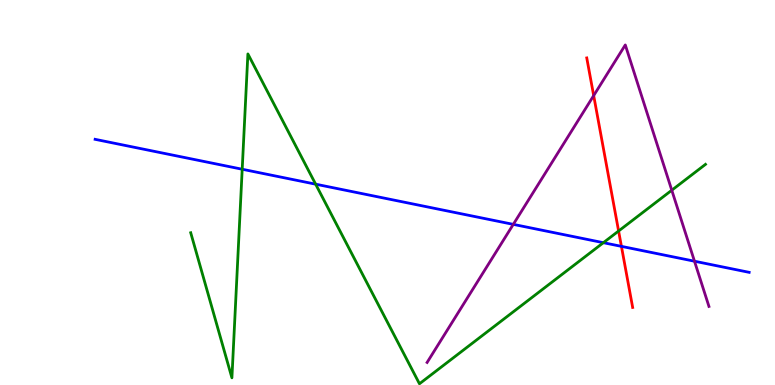[{'lines': ['blue', 'red'], 'intersections': [{'x': 8.02, 'y': 3.6}]}, {'lines': ['green', 'red'], 'intersections': [{'x': 7.98, 'y': 4.0}]}, {'lines': ['purple', 'red'], 'intersections': [{'x': 7.66, 'y': 7.52}]}, {'lines': ['blue', 'green'], 'intersections': [{'x': 3.13, 'y': 5.6}, {'x': 4.07, 'y': 5.22}, {'x': 7.79, 'y': 3.7}]}, {'lines': ['blue', 'purple'], 'intersections': [{'x': 6.62, 'y': 4.17}, {'x': 8.96, 'y': 3.22}]}, {'lines': ['green', 'purple'], 'intersections': [{'x': 8.67, 'y': 5.06}]}]